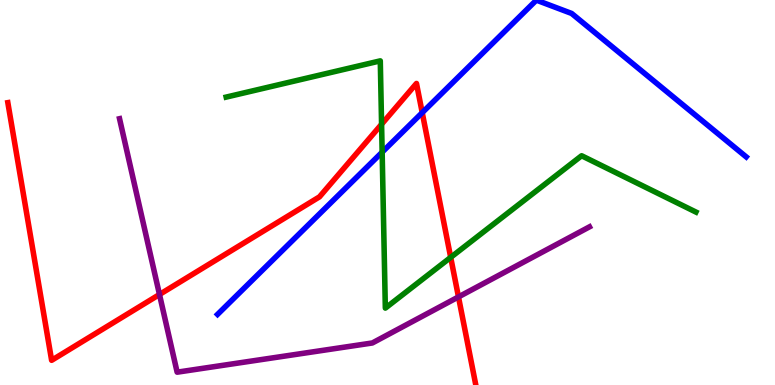[{'lines': ['blue', 'red'], 'intersections': [{'x': 5.45, 'y': 7.07}]}, {'lines': ['green', 'red'], 'intersections': [{'x': 4.92, 'y': 6.77}, {'x': 5.82, 'y': 3.31}]}, {'lines': ['purple', 'red'], 'intersections': [{'x': 2.06, 'y': 2.35}, {'x': 5.92, 'y': 2.29}]}, {'lines': ['blue', 'green'], 'intersections': [{'x': 4.93, 'y': 6.05}]}, {'lines': ['blue', 'purple'], 'intersections': []}, {'lines': ['green', 'purple'], 'intersections': []}]